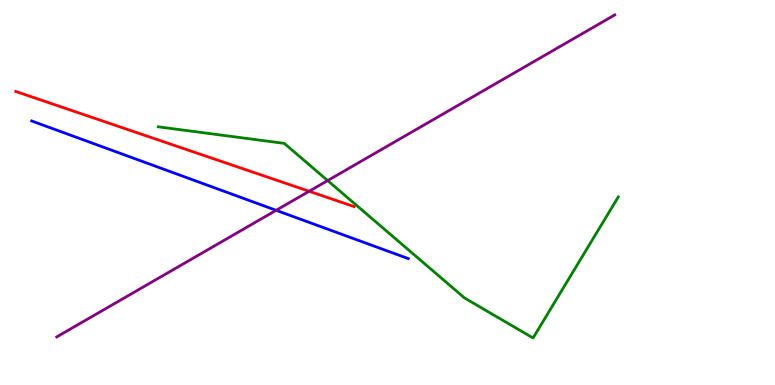[{'lines': ['blue', 'red'], 'intersections': []}, {'lines': ['green', 'red'], 'intersections': []}, {'lines': ['purple', 'red'], 'intersections': [{'x': 3.99, 'y': 5.03}]}, {'lines': ['blue', 'green'], 'intersections': []}, {'lines': ['blue', 'purple'], 'intersections': [{'x': 3.56, 'y': 4.54}]}, {'lines': ['green', 'purple'], 'intersections': [{'x': 4.23, 'y': 5.31}]}]